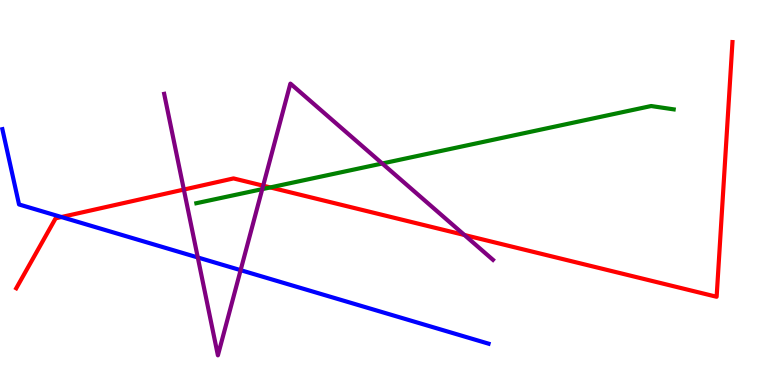[{'lines': ['blue', 'red'], 'intersections': [{'x': 0.793, 'y': 4.36}]}, {'lines': ['green', 'red'], 'intersections': [{'x': 3.49, 'y': 5.13}]}, {'lines': ['purple', 'red'], 'intersections': [{'x': 2.37, 'y': 5.08}, {'x': 3.4, 'y': 5.18}, {'x': 5.99, 'y': 3.9}]}, {'lines': ['blue', 'green'], 'intersections': []}, {'lines': ['blue', 'purple'], 'intersections': [{'x': 2.55, 'y': 3.31}, {'x': 3.1, 'y': 2.98}]}, {'lines': ['green', 'purple'], 'intersections': [{'x': 3.38, 'y': 5.09}, {'x': 4.93, 'y': 5.75}]}]